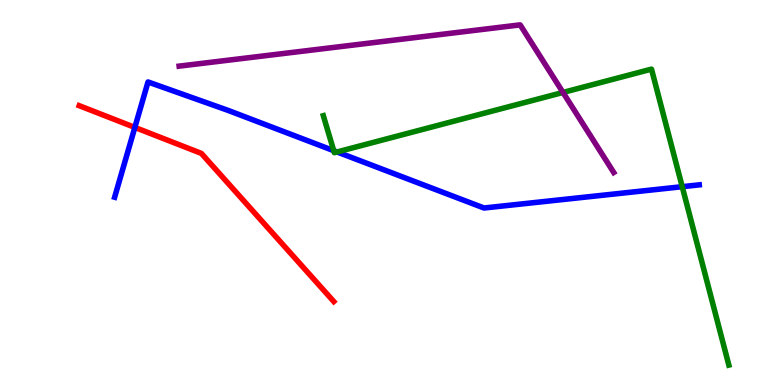[{'lines': ['blue', 'red'], 'intersections': [{'x': 1.74, 'y': 6.69}]}, {'lines': ['green', 'red'], 'intersections': []}, {'lines': ['purple', 'red'], 'intersections': []}, {'lines': ['blue', 'green'], 'intersections': [{'x': 4.31, 'y': 6.09}, {'x': 4.35, 'y': 6.05}, {'x': 8.8, 'y': 5.15}]}, {'lines': ['blue', 'purple'], 'intersections': []}, {'lines': ['green', 'purple'], 'intersections': [{'x': 7.26, 'y': 7.6}]}]